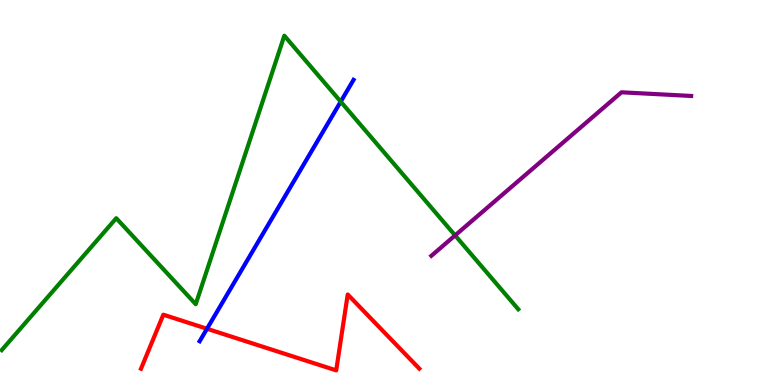[{'lines': ['blue', 'red'], 'intersections': [{'x': 2.67, 'y': 1.46}]}, {'lines': ['green', 'red'], 'intersections': []}, {'lines': ['purple', 'red'], 'intersections': []}, {'lines': ['blue', 'green'], 'intersections': [{'x': 4.4, 'y': 7.36}]}, {'lines': ['blue', 'purple'], 'intersections': []}, {'lines': ['green', 'purple'], 'intersections': [{'x': 5.87, 'y': 3.89}]}]